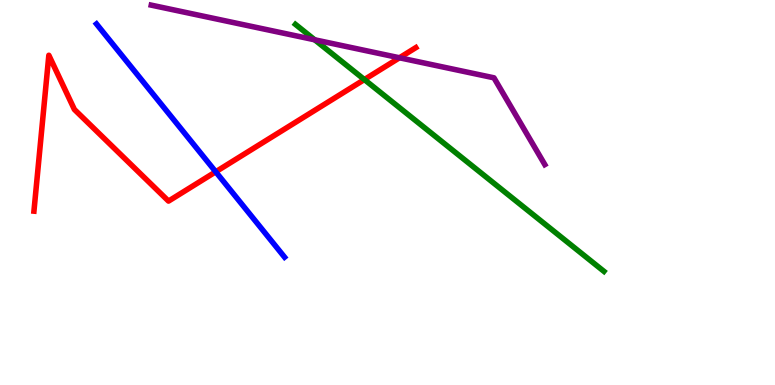[{'lines': ['blue', 'red'], 'intersections': [{'x': 2.78, 'y': 5.54}]}, {'lines': ['green', 'red'], 'intersections': [{'x': 4.7, 'y': 7.93}]}, {'lines': ['purple', 'red'], 'intersections': [{'x': 5.15, 'y': 8.5}]}, {'lines': ['blue', 'green'], 'intersections': []}, {'lines': ['blue', 'purple'], 'intersections': []}, {'lines': ['green', 'purple'], 'intersections': [{'x': 4.06, 'y': 8.97}]}]